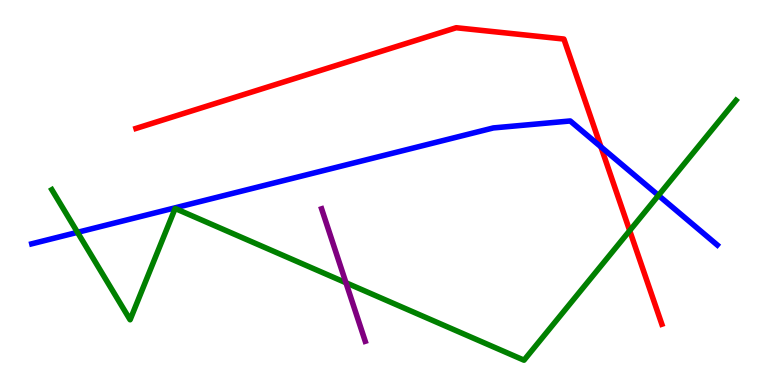[{'lines': ['blue', 'red'], 'intersections': [{'x': 7.75, 'y': 6.19}]}, {'lines': ['green', 'red'], 'intersections': [{'x': 8.13, 'y': 4.01}]}, {'lines': ['purple', 'red'], 'intersections': []}, {'lines': ['blue', 'green'], 'intersections': [{'x': 1.0, 'y': 3.97}, {'x': 8.5, 'y': 4.92}]}, {'lines': ['blue', 'purple'], 'intersections': []}, {'lines': ['green', 'purple'], 'intersections': [{'x': 4.46, 'y': 2.66}]}]